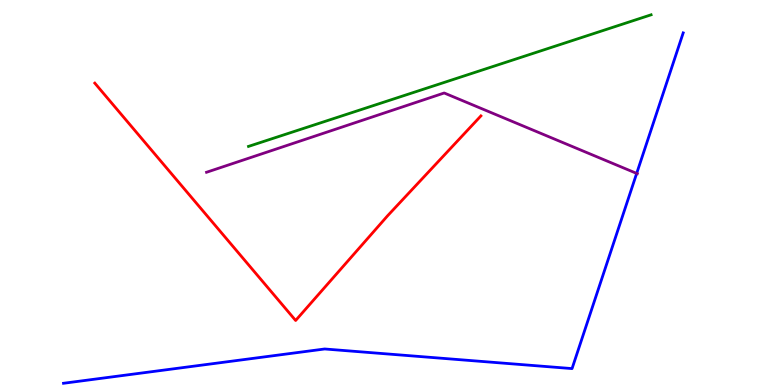[{'lines': ['blue', 'red'], 'intersections': []}, {'lines': ['green', 'red'], 'intersections': []}, {'lines': ['purple', 'red'], 'intersections': []}, {'lines': ['blue', 'green'], 'intersections': []}, {'lines': ['blue', 'purple'], 'intersections': [{'x': 8.22, 'y': 5.5}]}, {'lines': ['green', 'purple'], 'intersections': []}]